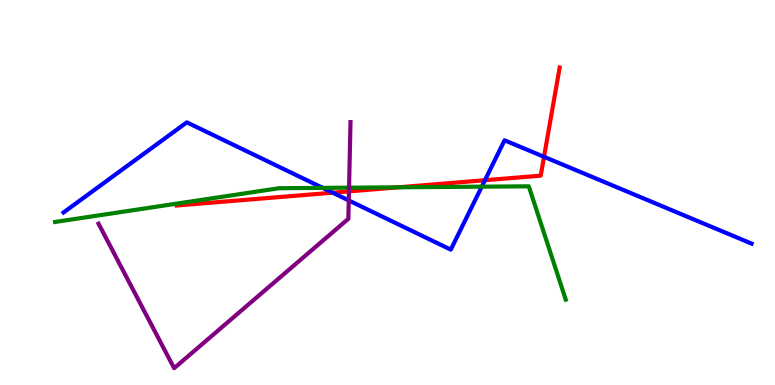[{'lines': ['blue', 'red'], 'intersections': [{'x': 4.29, 'y': 4.99}, {'x': 6.26, 'y': 5.32}, {'x': 7.02, 'y': 5.93}]}, {'lines': ['green', 'red'], 'intersections': [{'x': 5.14, 'y': 5.14}]}, {'lines': ['purple', 'red'], 'intersections': [{'x': 4.5, 'y': 5.03}]}, {'lines': ['blue', 'green'], 'intersections': [{'x': 4.16, 'y': 5.12}, {'x': 6.22, 'y': 5.15}]}, {'lines': ['blue', 'purple'], 'intersections': [{'x': 4.5, 'y': 4.79}]}, {'lines': ['green', 'purple'], 'intersections': [{'x': 4.5, 'y': 5.13}]}]